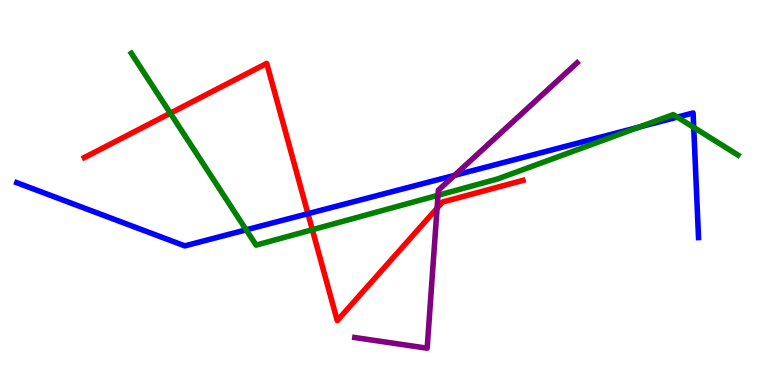[{'lines': ['blue', 'red'], 'intersections': [{'x': 3.97, 'y': 4.45}]}, {'lines': ['green', 'red'], 'intersections': [{'x': 2.2, 'y': 7.06}, {'x': 4.03, 'y': 4.03}]}, {'lines': ['purple', 'red'], 'intersections': [{'x': 5.64, 'y': 4.59}]}, {'lines': ['blue', 'green'], 'intersections': [{'x': 3.18, 'y': 4.03}, {'x': 8.25, 'y': 6.7}, {'x': 8.74, 'y': 6.96}, {'x': 8.95, 'y': 6.69}]}, {'lines': ['blue', 'purple'], 'intersections': [{'x': 5.87, 'y': 5.45}]}, {'lines': ['green', 'purple'], 'intersections': [{'x': 5.65, 'y': 4.93}]}]